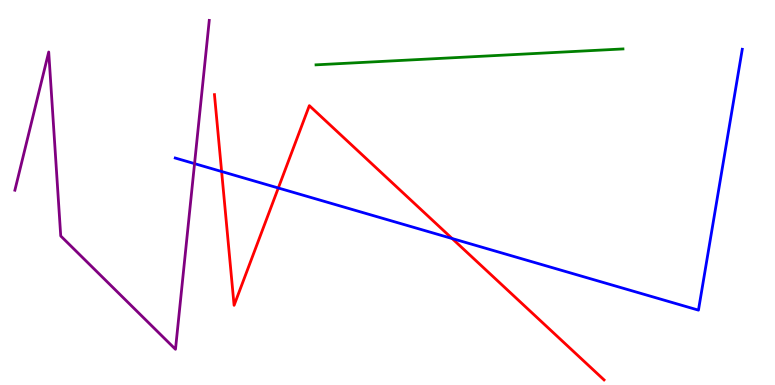[{'lines': ['blue', 'red'], 'intersections': [{'x': 2.86, 'y': 5.55}, {'x': 3.59, 'y': 5.12}, {'x': 5.83, 'y': 3.8}]}, {'lines': ['green', 'red'], 'intersections': []}, {'lines': ['purple', 'red'], 'intersections': []}, {'lines': ['blue', 'green'], 'intersections': []}, {'lines': ['blue', 'purple'], 'intersections': [{'x': 2.51, 'y': 5.75}]}, {'lines': ['green', 'purple'], 'intersections': []}]